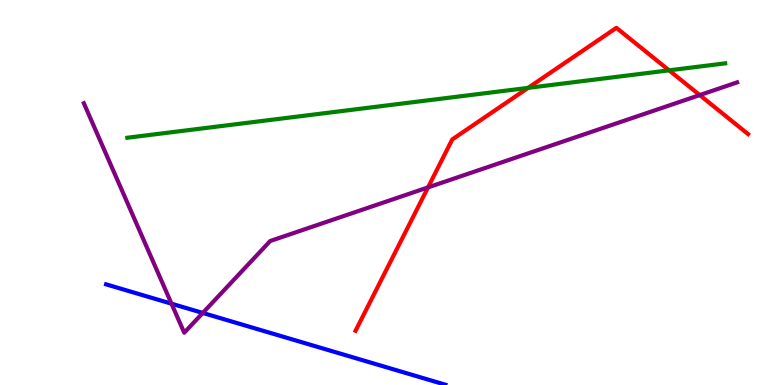[{'lines': ['blue', 'red'], 'intersections': []}, {'lines': ['green', 'red'], 'intersections': [{'x': 6.81, 'y': 7.72}, {'x': 8.63, 'y': 8.17}]}, {'lines': ['purple', 'red'], 'intersections': [{'x': 5.52, 'y': 5.13}, {'x': 9.03, 'y': 7.53}]}, {'lines': ['blue', 'green'], 'intersections': []}, {'lines': ['blue', 'purple'], 'intersections': [{'x': 2.21, 'y': 2.11}, {'x': 2.62, 'y': 1.87}]}, {'lines': ['green', 'purple'], 'intersections': []}]